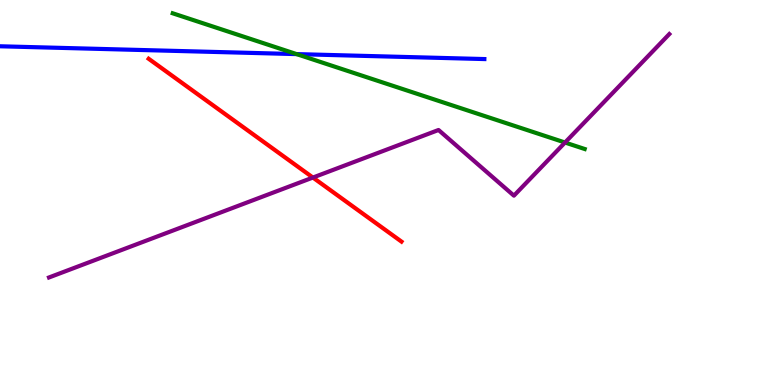[{'lines': ['blue', 'red'], 'intersections': []}, {'lines': ['green', 'red'], 'intersections': []}, {'lines': ['purple', 'red'], 'intersections': [{'x': 4.04, 'y': 5.39}]}, {'lines': ['blue', 'green'], 'intersections': [{'x': 3.83, 'y': 8.59}]}, {'lines': ['blue', 'purple'], 'intersections': []}, {'lines': ['green', 'purple'], 'intersections': [{'x': 7.29, 'y': 6.3}]}]